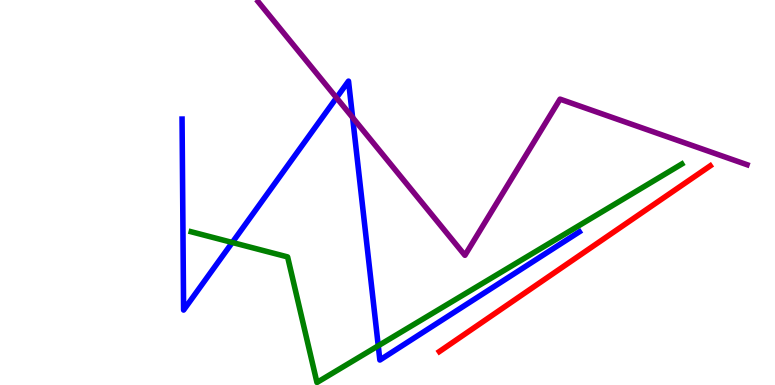[{'lines': ['blue', 'red'], 'intersections': []}, {'lines': ['green', 'red'], 'intersections': []}, {'lines': ['purple', 'red'], 'intersections': []}, {'lines': ['blue', 'green'], 'intersections': [{'x': 3.0, 'y': 3.7}, {'x': 4.88, 'y': 1.02}]}, {'lines': ['blue', 'purple'], 'intersections': [{'x': 4.34, 'y': 7.46}, {'x': 4.55, 'y': 6.95}]}, {'lines': ['green', 'purple'], 'intersections': []}]